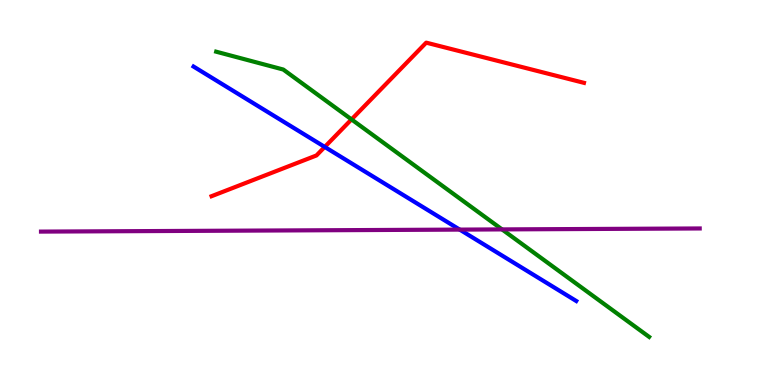[{'lines': ['blue', 'red'], 'intersections': [{'x': 4.19, 'y': 6.18}]}, {'lines': ['green', 'red'], 'intersections': [{'x': 4.54, 'y': 6.9}]}, {'lines': ['purple', 'red'], 'intersections': []}, {'lines': ['blue', 'green'], 'intersections': []}, {'lines': ['blue', 'purple'], 'intersections': [{'x': 5.93, 'y': 4.04}]}, {'lines': ['green', 'purple'], 'intersections': [{'x': 6.48, 'y': 4.04}]}]